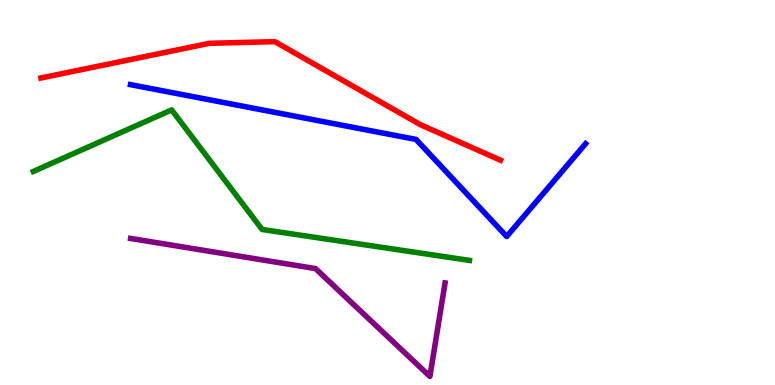[{'lines': ['blue', 'red'], 'intersections': []}, {'lines': ['green', 'red'], 'intersections': []}, {'lines': ['purple', 'red'], 'intersections': []}, {'lines': ['blue', 'green'], 'intersections': []}, {'lines': ['blue', 'purple'], 'intersections': []}, {'lines': ['green', 'purple'], 'intersections': []}]